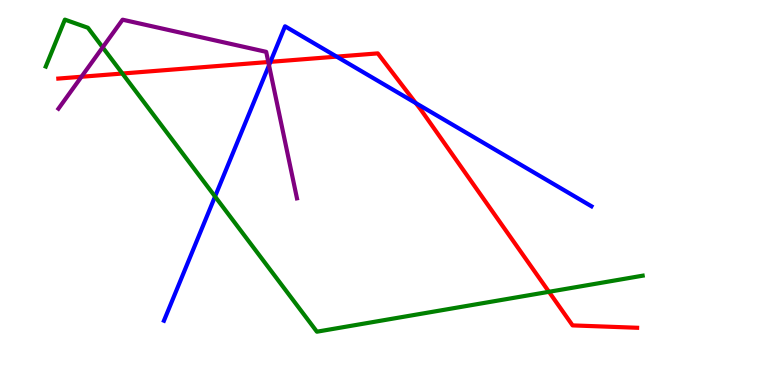[{'lines': ['blue', 'red'], 'intersections': [{'x': 3.49, 'y': 8.39}, {'x': 4.34, 'y': 8.53}, {'x': 5.37, 'y': 7.32}]}, {'lines': ['green', 'red'], 'intersections': [{'x': 1.58, 'y': 8.09}, {'x': 7.08, 'y': 2.42}]}, {'lines': ['purple', 'red'], 'intersections': [{'x': 1.05, 'y': 8.01}, {'x': 3.46, 'y': 8.39}]}, {'lines': ['blue', 'green'], 'intersections': [{'x': 2.77, 'y': 4.9}]}, {'lines': ['blue', 'purple'], 'intersections': [{'x': 3.47, 'y': 8.3}]}, {'lines': ['green', 'purple'], 'intersections': [{'x': 1.32, 'y': 8.77}]}]